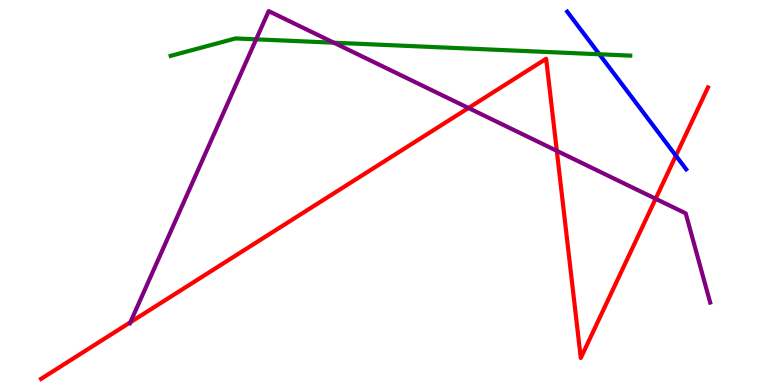[{'lines': ['blue', 'red'], 'intersections': [{'x': 8.72, 'y': 5.96}]}, {'lines': ['green', 'red'], 'intersections': []}, {'lines': ['purple', 'red'], 'intersections': [{'x': 1.68, 'y': 1.63}, {'x': 6.04, 'y': 7.19}, {'x': 7.18, 'y': 6.08}, {'x': 8.46, 'y': 4.84}]}, {'lines': ['blue', 'green'], 'intersections': [{'x': 7.73, 'y': 8.59}]}, {'lines': ['blue', 'purple'], 'intersections': []}, {'lines': ['green', 'purple'], 'intersections': [{'x': 3.31, 'y': 8.98}, {'x': 4.31, 'y': 8.89}]}]